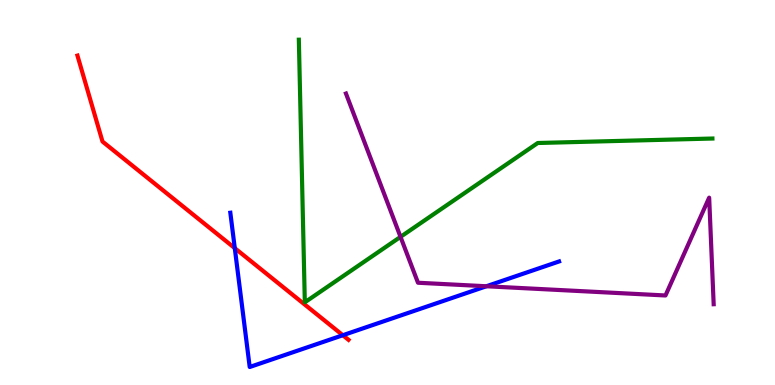[{'lines': ['blue', 'red'], 'intersections': [{'x': 3.03, 'y': 3.55}, {'x': 4.42, 'y': 1.29}]}, {'lines': ['green', 'red'], 'intersections': []}, {'lines': ['purple', 'red'], 'intersections': []}, {'lines': ['blue', 'green'], 'intersections': []}, {'lines': ['blue', 'purple'], 'intersections': [{'x': 6.28, 'y': 2.56}]}, {'lines': ['green', 'purple'], 'intersections': [{'x': 5.17, 'y': 3.85}]}]